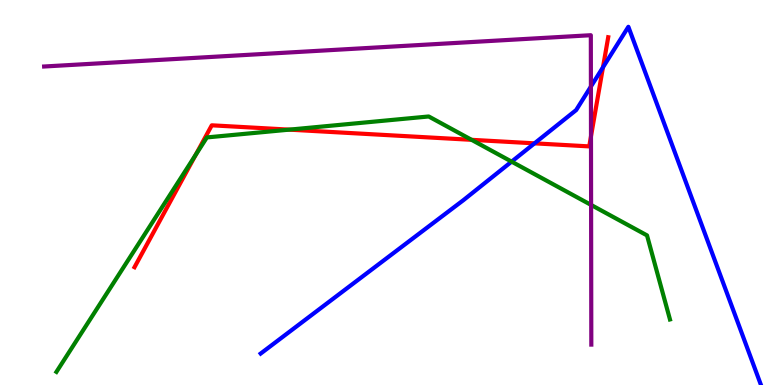[{'lines': ['blue', 'red'], 'intersections': [{'x': 6.9, 'y': 6.28}, {'x': 7.78, 'y': 8.25}]}, {'lines': ['green', 'red'], 'intersections': [{'x': 2.52, 'y': 5.98}, {'x': 3.73, 'y': 6.63}, {'x': 6.08, 'y': 6.37}]}, {'lines': ['purple', 'red'], 'intersections': [{'x': 7.63, 'y': 6.46}]}, {'lines': ['blue', 'green'], 'intersections': [{'x': 6.6, 'y': 5.8}]}, {'lines': ['blue', 'purple'], 'intersections': [{'x': 7.62, 'y': 7.75}]}, {'lines': ['green', 'purple'], 'intersections': [{'x': 7.63, 'y': 4.68}]}]